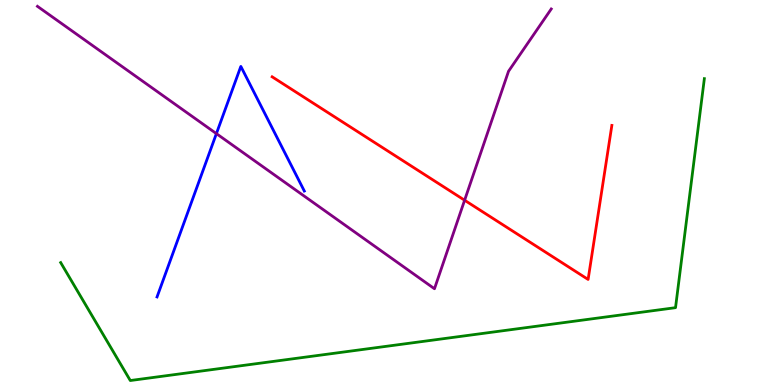[{'lines': ['blue', 'red'], 'intersections': []}, {'lines': ['green', 'red'], 'intersections': []}, {'lines': ['purple', 'red'], 'intersections': [{'x': 5.99, 'y': 4.8}]}, {'lines': ['blue', 'green'], 'intersections': []}, {'lines': ['blue', 'purple'], 'intersections': [{'x': 2.79, 'y': 6.53}]}, {'lines': ['green', 'purple'], 'intersections': []}]